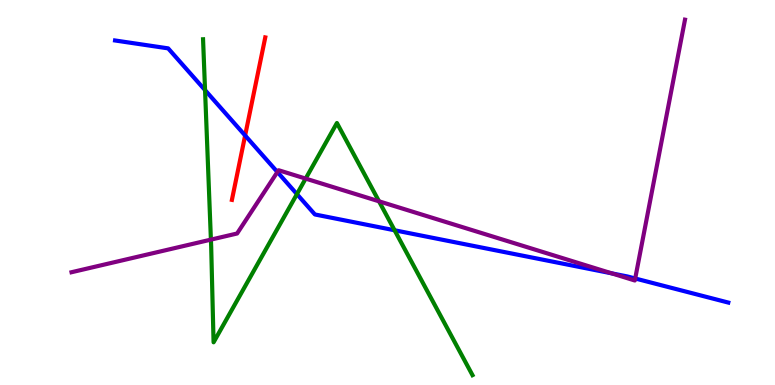[{'lines': ['blue', 'red'], 'intersections': [{'x': 3.16, 'y': 6.48}]}, {'lines': ['green', 'red'], 'intersections': []}, {'lines': ['purple', 'red'], 'intersections': []}, {'lines': ['blue', 'green'], 'intersections': [{'x': 2.65, 'y': 7.66}, {'x': 3.83, 'y': 4.96}, {'x': 5.09, 'y': 4.02}]}, {'lines': ['blue', 'purple'], 'intersections': [{'x': 3.58, 'y': 5.53}, {'x': 7.89, 'y': 2.9}, {'x': 8.2, 'y': 2.77}]}, {'lines': ['green', 'purple'], 'intersections': [{'x': 2.72, 'y': 3.78}, {'x': 3.94, 'y': 5.36}, {'x': 4.89, 'y': 4.77}]}]